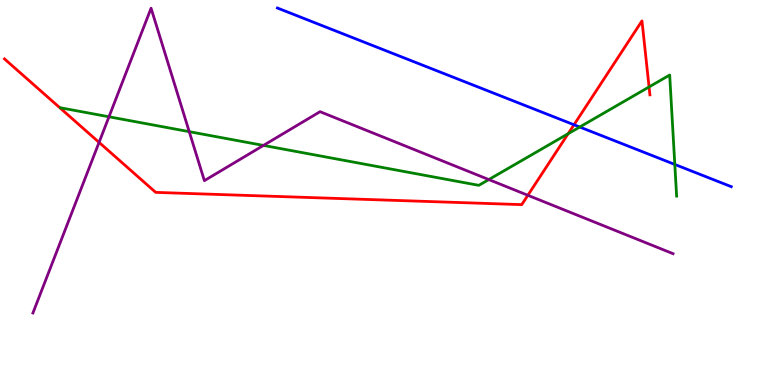[{'lines': ['blue', 'red'], 'intersections': [{'x': 7.41, 'y': 6.76}]}, {'lines': ['green', 'red'], 'intersections': [{'x': 7.33, 'y': 6.53}, {'x': 8.38, 'y': 7.74}]}, {'lines': ['purple', 'red'], 'intersections': [{'x': 1.28, 'y': 6.3}, {'x': 6.81, 'y': 4.93}]}, {'lines': ['blue', 'green'], 'intersections': [{'x': 7.48, 'y': 6.7}, {'x': 8.71, 'y': 5.73}]}, {'lines': ['blue', 'purple'], 'intersections': []}, {'lines': ['green', 'purple'], 'intersections': [{'x': 1.41, 'y': 6.97}, {'x': 2.44, 'y': 6.58}, {'x': 3.4, 'y': 6.22}, {'x': 6.31, 'y': 5.34}]}]